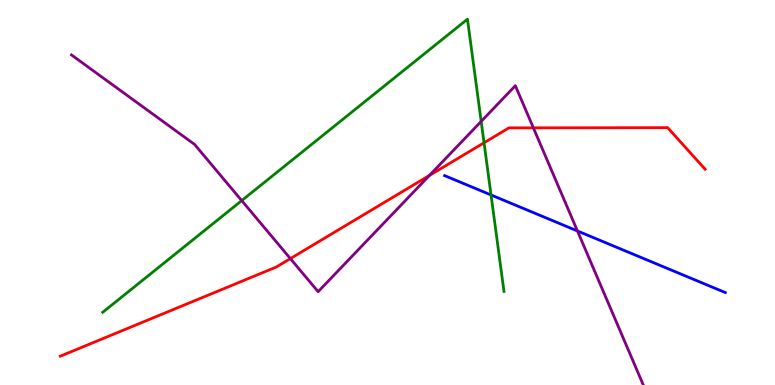[{'lines': ['blue', 'red'], 'intersections': []}, {'lines': ['green', 'red'], 'intersections': [{'x': 6.25, 'y': 6.29}]}, {'lines': ['purple', 'red'], 'intersections': [{'x': 3.75, 'y': 3.28}, {'x': 5.54, 'y': 5.44}, {'x': 6.88, 'y': 6.68}]}, {'lines': ['blue', 'green'], 'intersections': [{'x': 6.34, 'y': 4.94}]}, {'lines': ['blue', 'purple'], 'intersections': [{'x': 7.45, 'y': 4.0}]}, {'lines': ['green', 'purple'], 'intersections': [{'x': 3.12, 'y': 4.79}, {'x': 6.21, 'y': 6.85}]}]